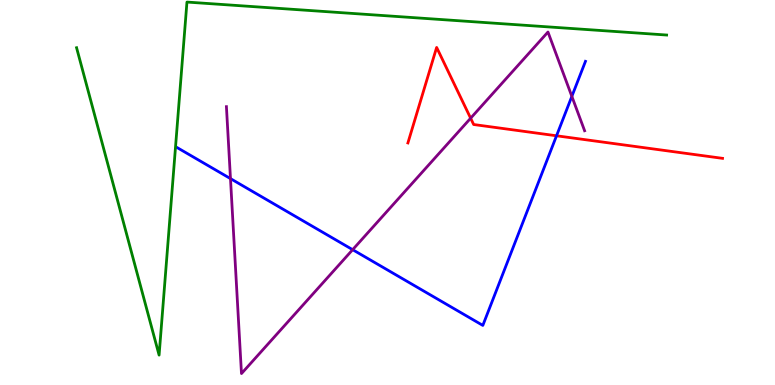[{'lines': ['blue', 'red'], 'intersections': [{'x': 7.18, 'y': 6.47}]}, {'lines': ['green', 'red'], 'intersections': []}, {'lines': ['purple', 'red'], 'intersections': [{'x': 6.07, 'y': 6.93}]}, {'lines': ['blue', 'green'], 'intersections': []}, {'lines': ['blue', 'purple'], 'intersections': [{'x': 2.97, 'y': 5.36}, {'x': 4.55, 'y': 3.51}, {'x': 7.38, 'y': 7.5}]}, {'lines': ['green', 'purple'], 'intersections': []}]